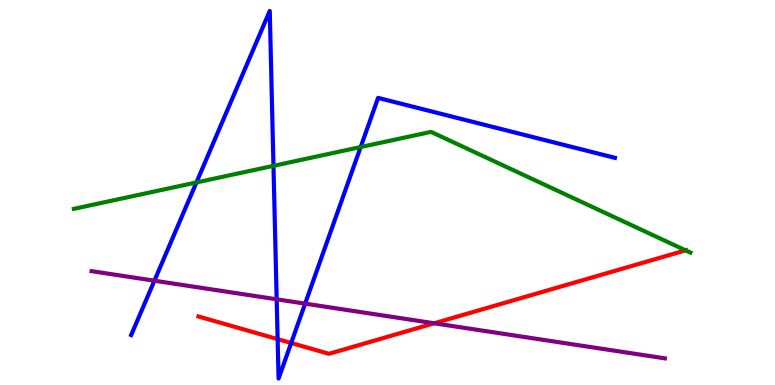[{'lines': ['blue', 'red'], 'intersections': [{'x': 3.58, 'y': 1.19}, {'x': 3.76, 'y': 1.09}]}, {'lines': ['green', 'red'], 'intersections': [{'x': 8.85, 'y': 3.5}]}, {'lines': ['purple', 'red'], 'intersections': [{'x': 5.6, 'y': 1.6}]}, {'lines': ['blue', 'green'], 'intersections': [{'x': 2.53, 'y': 5.26}, {'x': 3.53, 'y': 5.69}, {'x': 4.65, 'y': 6.18}]}, {'lines': ['blue', 'purple'], 'intersections': [{'x': 1.99, 'y': 2.71}, {'x': 3.57, 'y': 2.23}, {'x': 3.94, 'y': 2.11}]}, {'lines': ['green', 'purple'], 'intersections': []}]